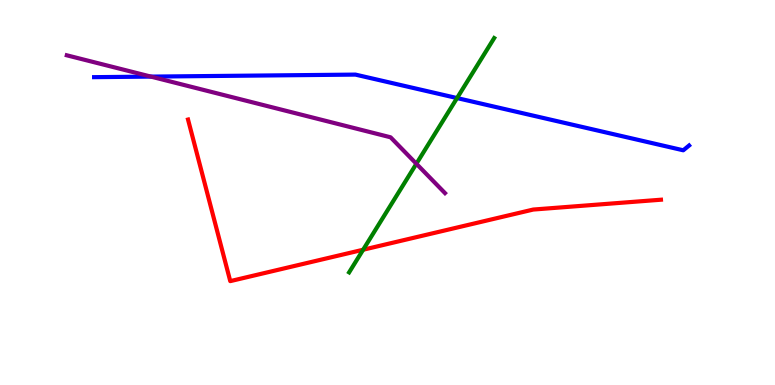[{'lines': ['blue', 'red'], 'intersections': []}, {'lines': ['green', 'red'], 'intersections': [{'x': 4.69, 'y': 3.51}]}, {'lines': ['purple', 'red'], 'intersections': []}, {'lines': ['blue', 'green'], 'intersections': [{'x': 5.9, 'y': 7.45}]}, {'lines': ['blue', 'purple'], 'intersections': [{'x': 1.95, 'y': 8.01}]}, {'lines': ['green', 'purple'], 'intersections': [{'x': 5.37, 'y': 5.75}]}]